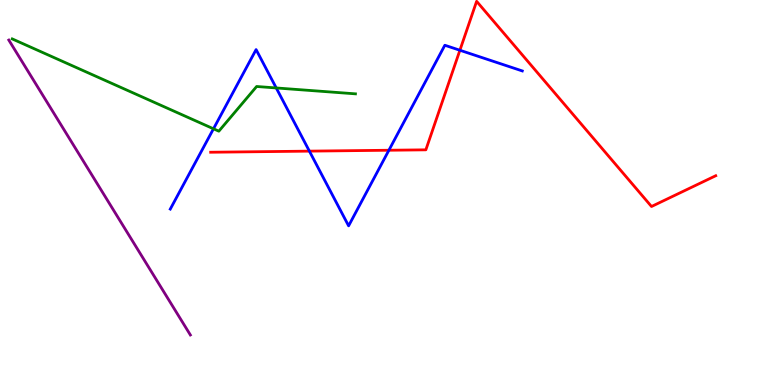[{'lines': ['blue', 'red'], 'intersections': [{'x': 3.99, 'y': 6.07}, {'x': 5.02, 'y': 6.1}, {'x': 5.93, 'y': 8.69}]}, {'lines': ['green', 'red'], 'intersections': []}, {'lines': ['purple', 'red'], 'intersections': []}, {'lines': ['blue', 'green'], 'intersections': [{'x': 2.75, 'y': 6.65}, {'x': 3.56, 'y': 7.72}]}, {'lines': ['blue', 'purple'], 'intersections': []}, {'lines': ['green', 'purple'], 'intersections': []}]